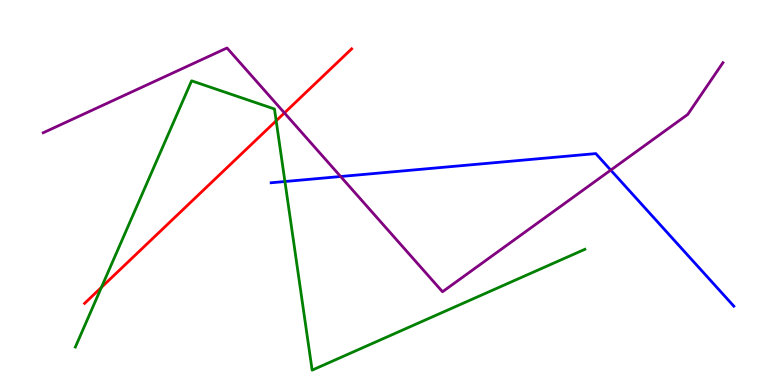[{'lines': ['blue', 'red'], 'intersections': []}, {'lines': ['green', 'red'], 'intersections': [{'x': 1.31, 'y': 2.54}, {'x': 3.56, 'y': 6.86}]}, {'lines': ['purple', 'red'], 'intersections': [{'x': 3.67, 'y': 7.07}]}, {'lines': ['blue', 'green'], 'intersections': [{'x': 3.68, 'y': 5.29}]}, {'lines': ['blue', 'purple'], 'intersections': [{'x': 4.4, 'y': 5.42}, {'x': 7.88, 'y': 5.58}]}, {'lines': ['green', 'purple'], 'intersections': []}]